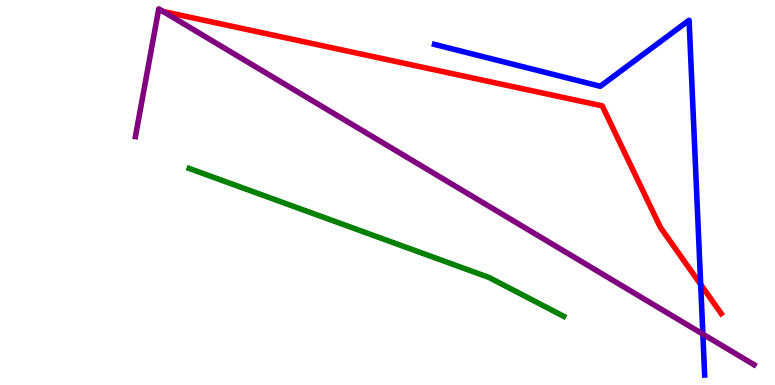[{'lines': ['blue', 'red'], 'intersections': [{'x': 9.04, 'y': 2.61}]}, {'lines': ['green', 'red'], 'intersections': []}, {'lines': ['purple', 'red'], 'intersections': []}, {'lines': ['blue', 'green'], 'intersections': []}, {'lines': ['blue', 'purple'], 'intersections': [{'x': 9.07, 'y': 1.32}]}, {'lines': ['green', 'purple'], 'intersections': []}]